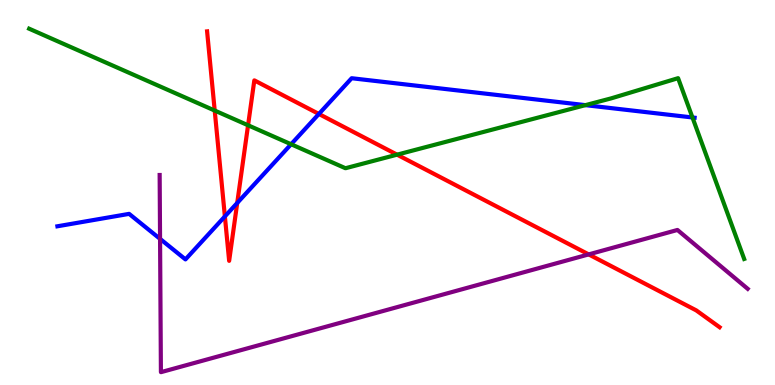[{'lines': ['blue', 'red'], 'intersections': [{'x': 2.9, 'y': 4.38}, {'x': 3.06, 'y': 4.73}, {'x': 4.11, 'y': 7.04}]}, {'lines': ['green', 'red'], 'intersections': [{'x': 2.77, 'y': 7.13}, {'x': 3.2, 'y': 6.75}, {'x': 5.12, 'y': 5.98}]}, {'lines': ['purple', 'red'], 'intersections': [{'x': 7.6, 'y': 3.39}]}, {'lines': ['blue', 'green'], 'intersections': [{'x': 3.76, 'y': 6.25}, {'x': 7.55, 'y': 7.27}, {'x': 8.93, 'y': 6.95}]}, {'lines': ['blue', 'purple'], 'intersections': [{'x': 2.07, 'y': 3.8}]}, {'lines': ['green', 'purple'], 'intersections': []}]